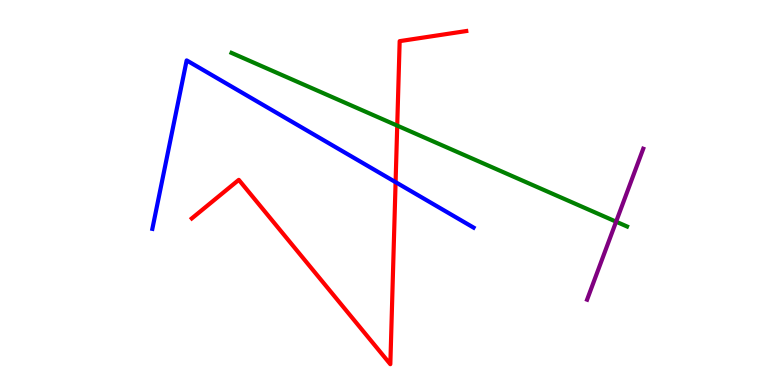[{'lines': ['blue', 'red'], 'intersections': [{'x': 5.1, 'y': 5.27}]}, {'lines': ['green', 'red'], 'intersections': [{'x': 5.13, 'y': 6.74}]}, {'lines': ['purple', 'red'], 'intersections': []}, {'lines': ['blue', 'green'], 'intersections': []}, {'lines': ['blue', 'purple'], 'intersections': []}, {'lines': ['green', 'purple'], 'intersections': [{'x': 7.95, 'y': 4.24}]}]